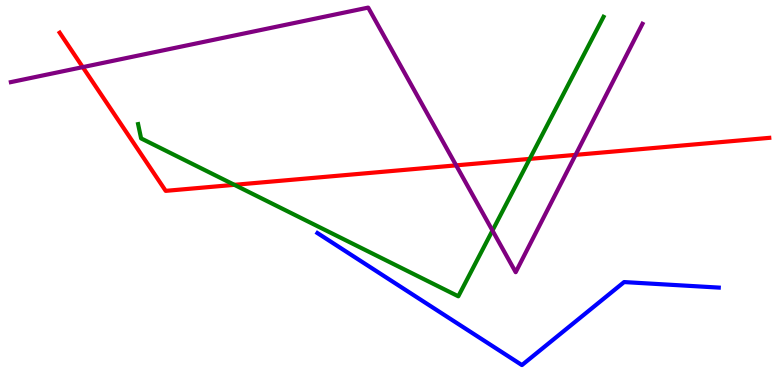[{'lines': ['blue', 'red'], 'intersections': []}, {'lines': ['green', 'red'], 'intersections': [{'x': 3.02, 'y': 5.2}, {'x': 6.83, 'y': 5.87}]}, {'lines': ['purple', 'red'], 'intersections': [{'x': 1.07, 'y': 8.26}, {'x': 5.89, 'y': 5.71}, {'x': 7.43, 'y': 5.98}]}, {'lines': ['blue', 'green'], 'intersections': []}, {'lines': ['blue', 'purple'], 'intersections': []}, {'lines': ['green', 'purple'], 'intersections': [{'x': 6.35, 'y': 4.01}]}]